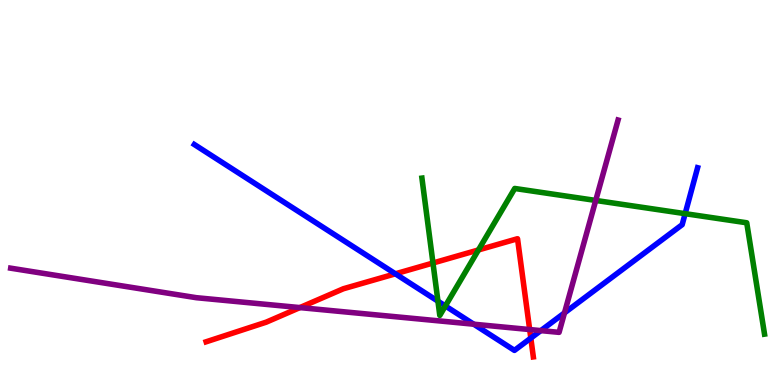[{'lines': ['blue', 'red'], 'intersections': [{'x': 5.1, 'y': 2.89}, {'x': 6.85, 'y': 1.22}]}, {'lines': ['green', 'red'], 'intersections': [{'x': 5.59, 'y': 3.17}, {'x': 6.17, 'y': 3.51}]}, {'lines': ['purple', 'red'], 'intersections': [{'x': 3.87, 'y': 2.01}, {'x': 6.83, 'y': 1.44}]}, {'lines': ['blue', 'green'], 'intersections': [{'x': 5.65, 'y': 2.18}, {'x': 5.75, 'y': 2.05}, {'x': 8.84, 'y': 4.45}]}, {'lines': ['blue', 'purple'], 'intersections': [{'x': 6.11, 'y': 1.58}, {'x': 6.98, 'y': 1.41}, {'x': 7.28, 'y': 1.87}]}, {'lines': ['green', 'purple'], 'intersections': [{'x': 7.69, 'y': 4.79}]}]